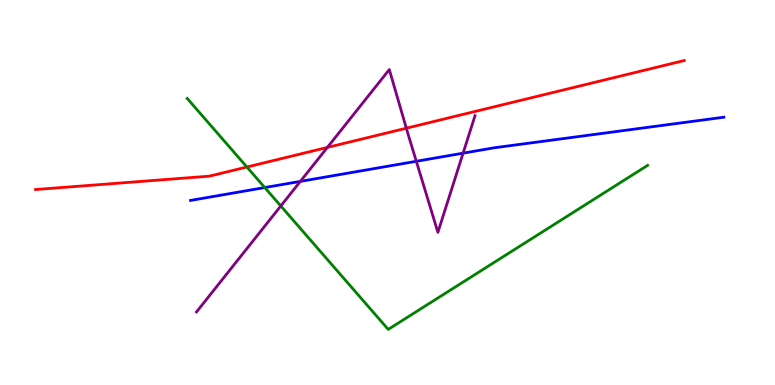[{'lines': ['blue', 'red'], 'intersections': []}, {'lines': ['green', 'red'], 'intersections': [{'x': 3.19, 'y': 5.66}]}, {'lines': ['purple', 'red'], 'intersections': [{'x': 4.22, 'y': 6.17}, {'x': 5.24, 'y': 6.67}]}, {'lines': ['blue', 'green'], 'intersections': [{'x': 3.42, 'y': 5.13}]}, {'lines': ['blue', 'purple'], 'intersections': [{'x': 3.88, 'y': 5.29}, {'x': 5.37, 'y': 5.81}, {'x': 5.98, 'y': 6.02}]}, {'lines': ['green', 'purple'], 'intersections': [{'x': 3.62, 'y': 4.65}]}]